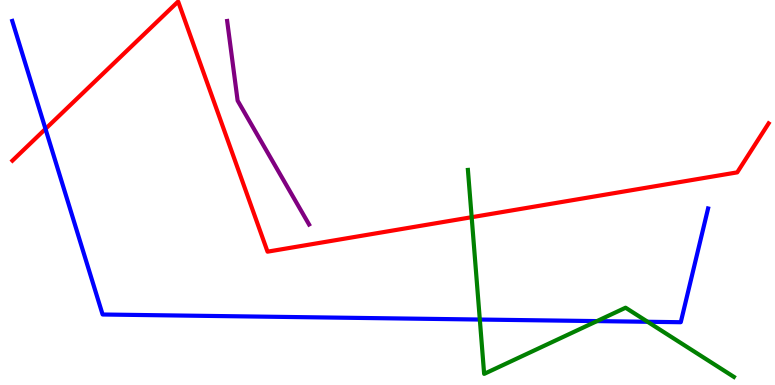[{'lines': ['blue', 'red'], 'intersections': [{'x': 0.587, 'y': 6.65}]}, {'lines': ['green', 'red'], 'intersections': [{'x': 6.09, 'y': 4.36}]}, {'lines': ['purple', 'red'], 'intersections': []}, {'lines': ['blue', 'green'], 'intersections': [{'x': 6.19, 'y': 1.7}, {'x': 7.7, 'y': 1.66}, {'x': 8.36, 'y': 1.64}]}, {'lines': ['blue', 'purple'], 'intersections': []}, {'lines': ['green', 'purple'], 'intersections': []}]